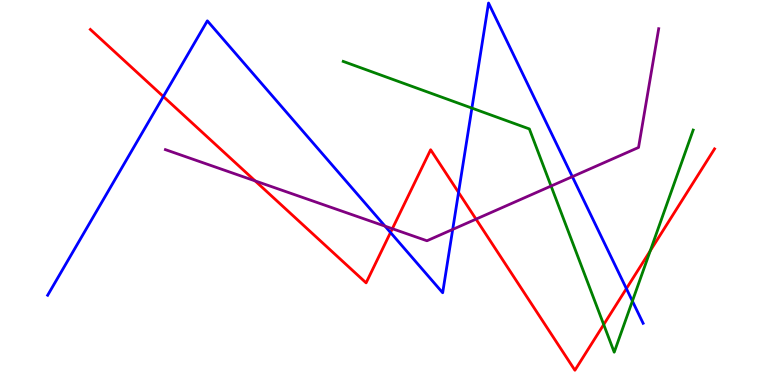[{'lines': ['blue', 'red'], 'intersections': [{'x': 2.11, 'y': 7.49}, {'x': 5.04, 'y': 3.96}, {'x': 5.92, 'y': 5.0}, {'x': 8.08, 'y': 2.5}]}, {'lines': ['green', 'red'], 'intersections': [{'x': 7.79, 'y': 1.57}, {'x': 8.39, 'y': 3.49}]}, {'lines': ['purple', 'red'], 'intersections': [{'x': 3.29, 'y': 5.3}, {'x': 5.06, 'y': 4.06}, {'x': 6.14, 'y': 4.31}]}, {'lines': ['blue', 'green'], 'intersections': [{'x': 6.09, 'y': 7.19}, {'x': 8.16, 'y': 2.18}]}, {'lines': ['blue', 'purple'], 'intersections': [{'x': 4.97, 'y': 4.13}, {'x': 5.84, 'y': 4.04}, {'x': 7.39, 'y': 5.41}]}, {'lines': ['green', 'purple'], 'intersections': [{'x': 7.11, 'y': 5.17}]}]